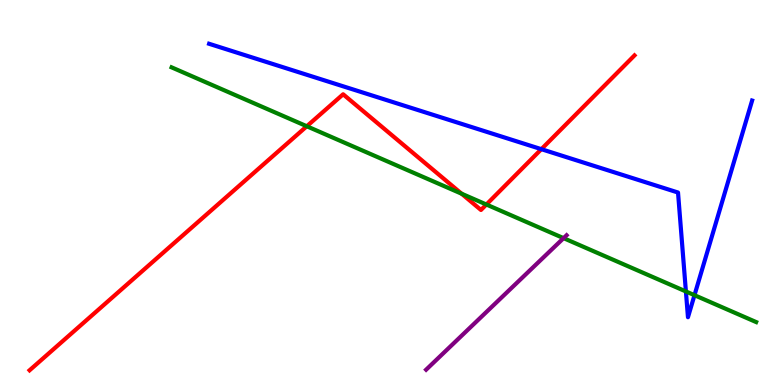[{'lines': ['blue', 'red'], 'intersections': [{'x': 6.99, 'y': 6.13}]}, {'lines': ['green', 'red'], 'intersections': [{'x': 3.96, 'y': 6.72}, {'x': 5.96, 'y': 4.97}, {'x': 6.28, 'y': 4.69}]}, {'lines': ['purple', 'red'], 'intersections': []}, {'lines': ['blue', 'green'], 'intersections': [{'x': 8.85, 'y': 2.43}, {'x': 8.96, 'y': 2.33}]}, {'lines': ['blue', 'purple'], 'intersections': []}, {'lines': ['green', 'purple'], 'intersections': [{'x': 7.27, 'y': 3.81}]}]